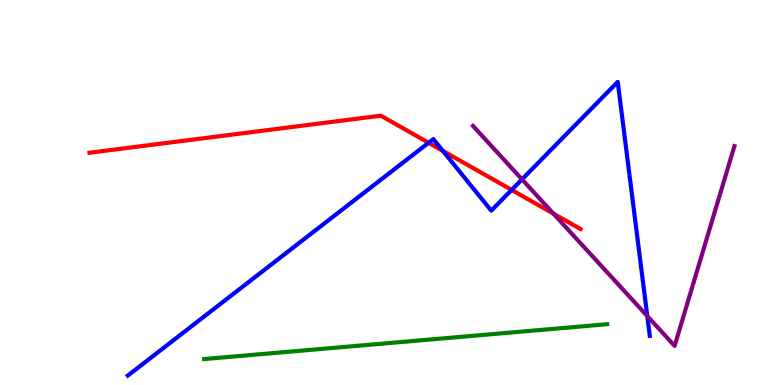[{'lines': ['blue', 'red'], 'intersections': [{'x': 5.53, 'y': 6.29}, {'x': 5.71, 'y': 6.08}, {'x': 6.6, 'y': 5.07}]}, {'lines': ['green', 'red'], 'intersections': []}, {'lines': ['purple', 'red'], 'intersections': [{'x': 7.14, 'y': 4.45}]}, {'lines': ['blue', 'green'], 'intersections': []}, {'lines': ['blue', 'purple'], 'intersections': [{'x': 6.74, 'y': 5.34}, {'x': 8.35, 'y': 1.79}]}, {'lines': ['green', 'purple'], 'intersections': []}]